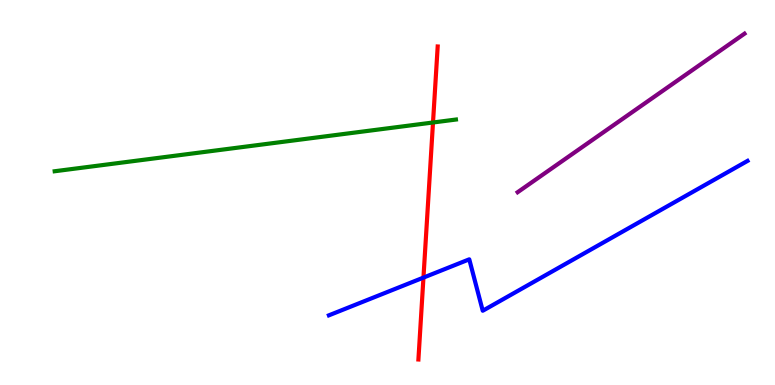[{'lines': ['blue', 'red'], 'intersections': [{'x': 5.46, 'y': 2.79}]}, {'lines': ['green', 'red'], 'intersections': [{'x': 5.59, 'y': 6.82}]}, {'lines': ['purple', 'red'], 'intersections': []}, {'lines': ['blue', 'green'], 'intersections': []}, {'lines': ['blue', 'purple'], 'intersections': []}, {'lines': ['green', 'purple'], 'intersections': []}]